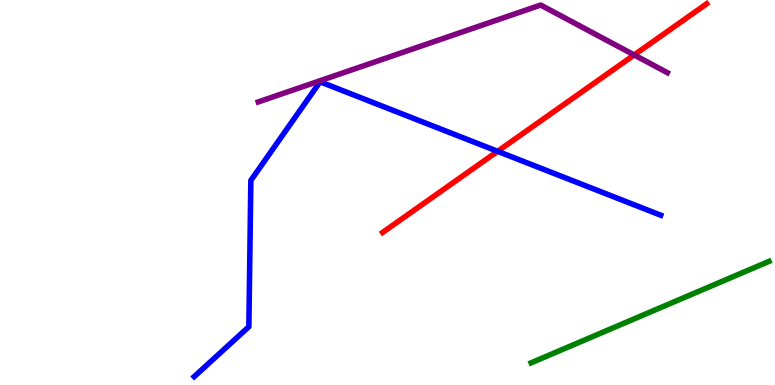[{'lines': ['blue', 'red'], 'intersections': [{'x': 6.42, 'y': 6.07}]}, {'lines': ['green', 'red'], 'intersections': []}, {'lines': ['purple', 'red'], 'intersections': [{'x': 8.18, 'y': 8.57}]}, {'lines': ['blue', 'green'], 'intersections': []}, {'lines': ['blue', 'purple'], 'intersections': []}, {'lines': ['green', 'purple'], 'intersections': []}]